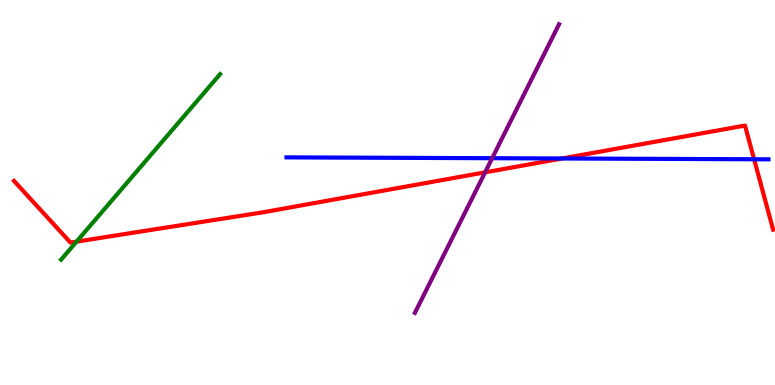[{'lines': ['blue', 'red'], 'intersections': [{'x': 7.25, 'y': 5.88}, {'x': 9.73, 'y': 5.86}]}, {'lines': ['green', 'red'], 'intersections': [{'x': 0.988, 'y': 3.72}]}, {'lines': ['purple', 'red'], 'intersections': [{'x': 6.26, 'y': 5.52}]}, {'lines': ['blue', 'green'], 'intersections': []}, {'lines': ['blue', 'purple'], 'intersections': [{'x': 6.35, 'y': 5.89}]}, {'lines': ['green', 'purple'], 'intersections': []}]